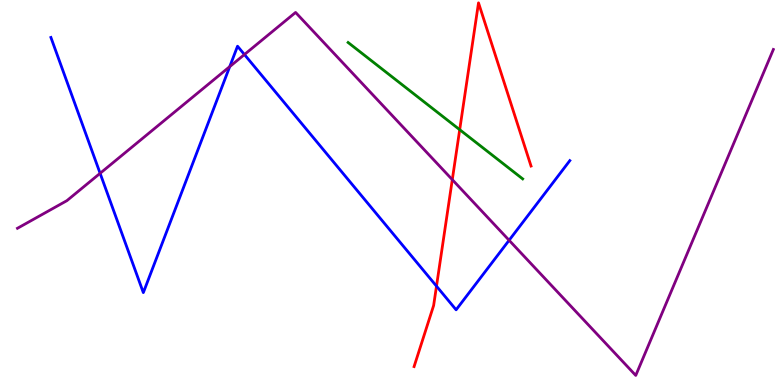[{'lines': ['blue', 'red'], 'intersections': [{'x': 5.63, 'y': 2.57}]}, {'lines': ['green', 'red'], 'intersections': [{'x': 5.93, 'y': 6.63}]}, {'lines': ['purple', 'red'], 'intersections': [{'x': 5.84, 'y': 5.33}]}, {'lines': ['blue', 'green'], 'intersections': []}, {'lines': ['blue', 'purple'], 'intersections': [{'x': 1.29, 'y': 5.5}, {'x': 2.96, 'y': 8.27}, {'x': 3.15, 'y': 8.58}, {'x': 6.57, 'y': 3.76}]}, {'lines': ['green', 'purple'], 'intersections': []}]